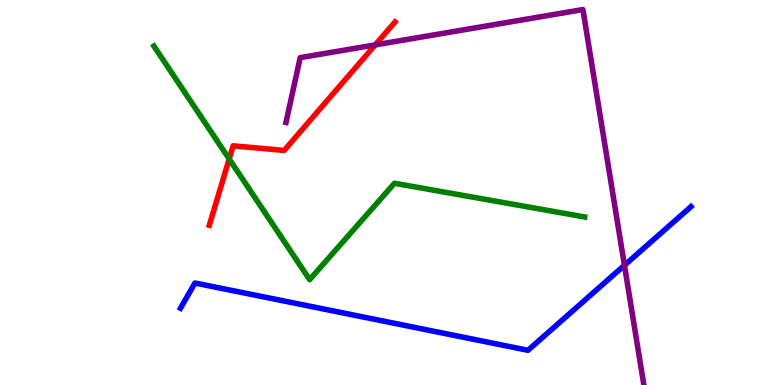[{'lines': ['blue', 'red'], 'intersections': []}, {'lines': ['green', 'red'], 'intersections': [{'x': 2.96, 'y': 5.87}]}, {'lines': ['purple', 'red'], 'intersections': [{'x': 4.84, 'y': 8.83}]}, {'lines': ['blue', 'green'], 'intersections': []}, {'lines': ['blue', 'purple'], 'intersections': [{'x': 8.06, 'y': 3.11}]}, {'lines': ['green', 'purple'], 'intersections': []}]